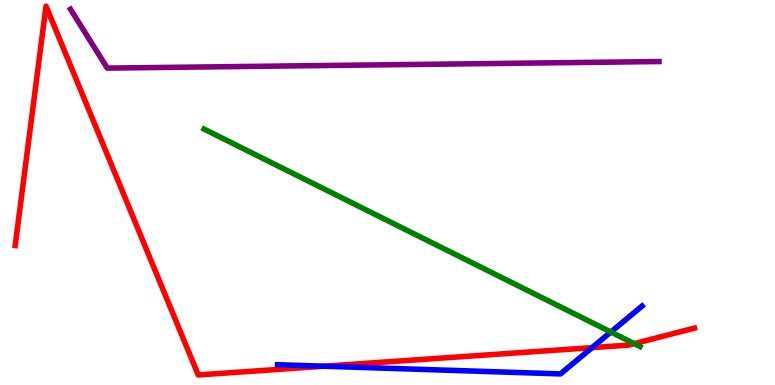[{'lines': ['blue', 'red'], 'intersections': [{'x': 4.18, 'y': 0.488}, {'x': 7.64, 'y': 0.97}]}, {'lines': ['green', 'red'], 'intersections': [{'x': 8.18, 'y': 1.07}]}, {'lines': ['purple', 'red'], 'intersections': []}, {'lines': ['blue', 'green'], 'intersections': [{'x': 7.88, 'y': 1.38}]}, {'lines': ['blue', 'purple'], 'intersections': []}, {'lines': ['green', 'purple'], 'intersections': []}]